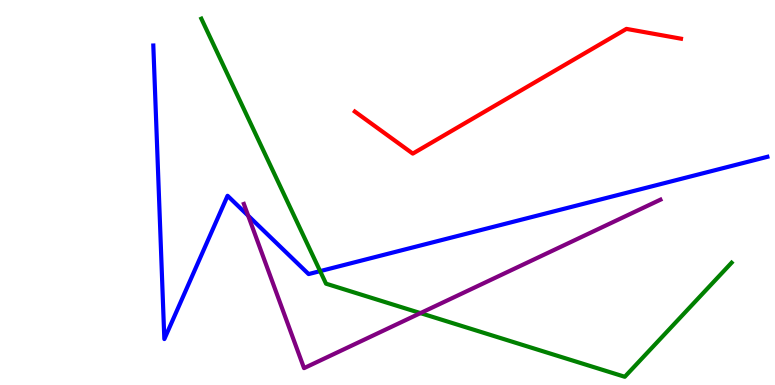[{'lines': ['blue', 'red'], 'intersections': []}, {'lines': ['green', 'red'], 'intersections': []}, {'lines': ['purple', 'red'], 'intersections': []}, {'lines': ['blue', 'green'], 'intersections': [{'x': 4.13, 'y': 2.96}]}, {'lines': ['blue', 'purple'], 'intersections': [{'x': 3.2, 'y': 4.4}]}, {'lines': ['green', 'purple'], 'intersections': [{'x': 5.43, 'y': 1.87}]}]